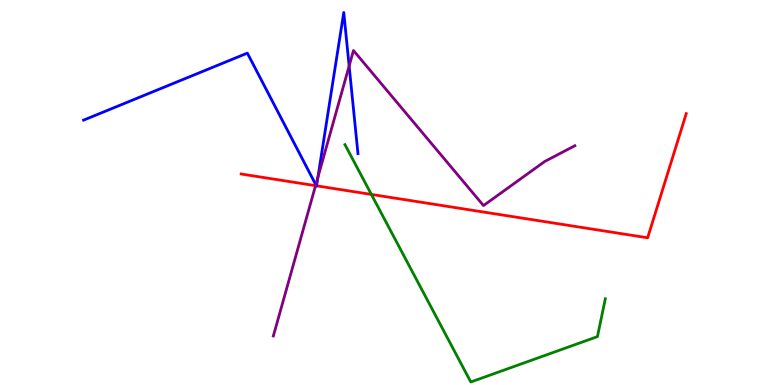[{'lines': ['blue', 'red'], 'intersections': [{'x': 4.08, 'y': 5.17}, {'x': 4.08, 'y': 5.17}]}, {'lines': ['green', 'red'], 'intersections': [{'x': 4.79, 'y': 4.95}]}, {'lines': ['purple', 'red'], 'intersections': [{'x': 4.07, 'y': 5.18}]}, {'lines': ['blue', 'green'], 'intersections': []}, {'lines': ['blue', 'purple'], 'intersections': [{'x': 4.07, 'y': 5.2}, {'x': 4.1, 'y': 5.4}, {'x': 4.51, 'y': 8.29}]}, {'lines': ['green', 'purple'], 'intersections': []}]